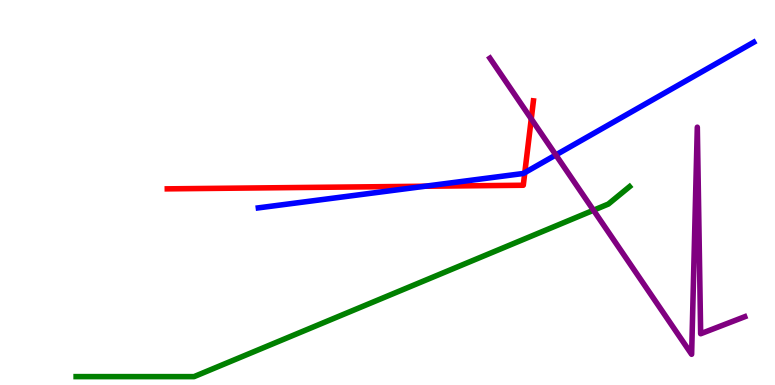[{'lines': ['blue', 'red'], 'intersections': [{'x': 5.48, 'y': 5.16}, {'x': 6.77, 'y': 5.52}]}, {'lines': ['green', 'red'], 'intersections': []}, {'lines': ['purple', 'red'], 'intersections': [{'x': 6.85, 'y': 6.91}]}, {'lines': ['blue', 'green'], 'intersections': []}, {'lines': ['blue', 'purple'], 'intersections': [{'x': 7.17, 'y': 5.98}]}, {'lines': ['green', 'purple'], 'intersections': [{'x': 7.66, 'y': 4.54}]}]